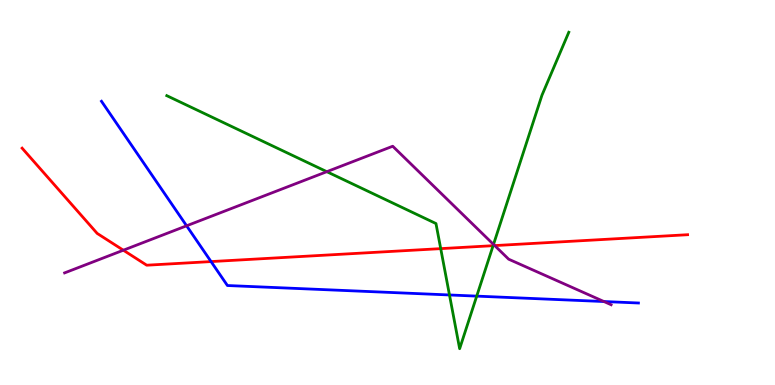[{'lines': ['blue', 'red'], 'intersections': [{'x': 2.72, 'y': 3.21}]}, {'lines': ['green', 'red'], 'intersections': [{'x': 5.69, 'y': 3.54}, {'x': 6.36, 'y': 3.62}]}, {'lines': ['purple', 'red'], 'intersections': [{'x': 1.59, 'y': 3.5}, {'x': 6.38, 'y': 3.62}]}, {'lines': ['blue', 'green'], 'intersections': [{'x': 5.8, 'y': 2.34}, {'x': 6.15, 'y': 2.31}]}, {'lines': ['blue', 'purple'], 'intersections': [{'x': 2.41, 'y': 4.14}, {'x': 7.79, 'y': 2.17}]}, {'lines': ['green', 'purple'], 'intersections': [{'x': 4.22, 'y': 5.54}, {'x': 6.37, 'y': 3.65}]}]